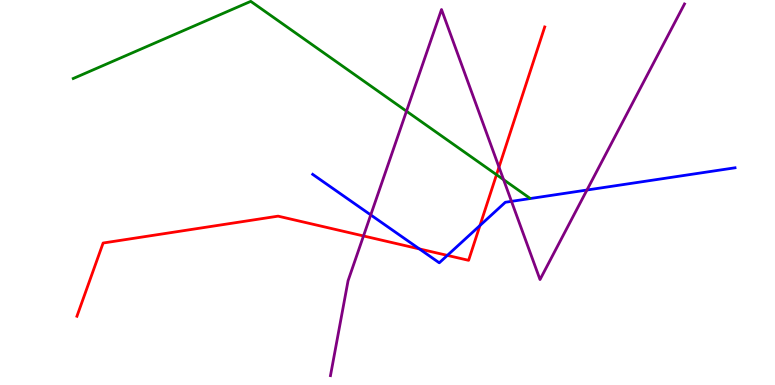[{'lines': ['blue', 'red'], 'intersections': [{'x': 5.41, 'y': 3.53}, {'x': 5.77, 'y': 3.37}, {'x': 6.19, 'y': 4.14}]}, {'lines': ['green', 'red'], 'intersections': [{'x': 6.41, 'y': 5.46}]}, {'lines': ['purple', 'red'], 'intersections': [{'x': 4.69, 'y': 3.87}, {'x': 6.44, 'y': 5.66}]}, {'lines': ['blue', 'green'], 'intersections': []}, {'lines': ['blue', 'purple'], 'intersections': [{'x': 4.78, 'y': 4.42}, {'x': 6.6, 'y': 4.77}, {'x': 7.57, 'y': 5.06}]}, {'lines': ['green', 'purple'], 'intersections': [{'x': 5.24, 'y': 7.11}, {'x': 6.5, 'y': 5.33}]}]